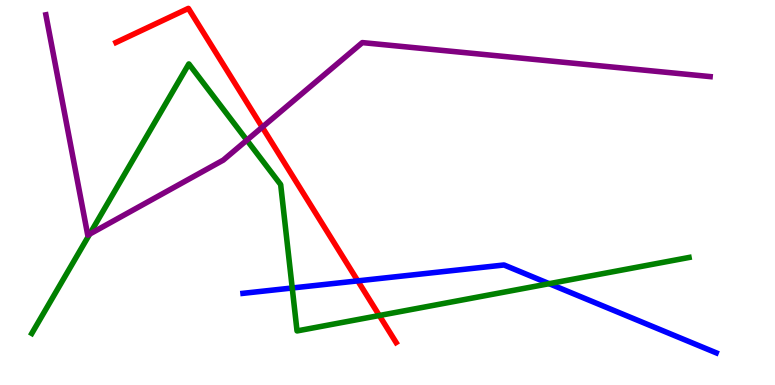[{'lines': ['blue', 'red'], 'intersections': [{'x': 4.62, 'y': 2.7}]}, {'lines': ['green', 'red'], 'intersections': [{'x': 4.89, 'y': 1.8}]}, {'lines': ['purple', 'red'], 'intersections': [{'x': 3.38, 'y': 6.7}]}, {'lines': ['blue', 'green'], 'intersections': [{'x': 3.77, 'y': 2.52}, {'x': 7.09, 'y': 2.63}]}, {'lines': ['blue', 'purple'], 'intersections': []}, {'lines': ['green', 'purple'], 'intersections': [{'x': 1.16, 'y': 3.92}, {'x': 3.19, 'y': 6.36}]}]